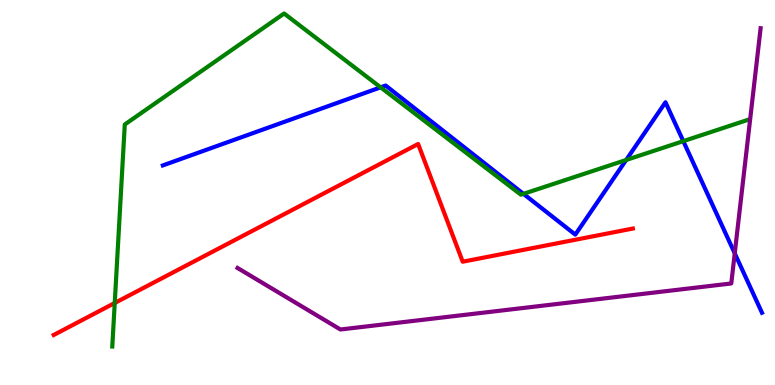[{'lines': ['blue', 'red'], 'intersections': []}, {'lines': ['green', 'red'], 'intersections': [{'x': 1.48, 'y': 2.13}]}, {'lines': ['purple', 'red'], 'intersections': []}, {'lines': ['blue', 'green'], 'intersections': [{'x': 4.91, 'y': 7.73}, {'x': 6.75, 'y': 4.97}, {'x': 8.08, 'y': 5.84}, {'x': 8.82, 'y': 6.33}]}, {'lines': ['blue', 'purple'], 'intersections': [{'x': 9.48, 'y': 3.42}]}, {'lines': ['green', 'purple'], 'intersections': []}]